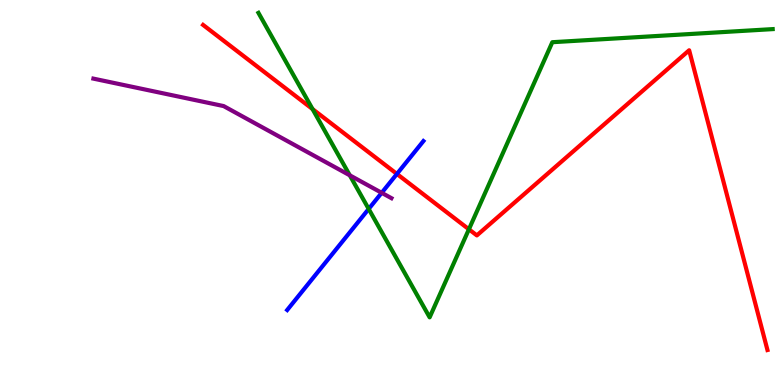[{'lines': ['blue', 'red'], 'intersections': [{'x': 5.12, 'y': 5.48}]}, {'lines': ['green', 'red'], 'intersections': [{'x': 4.03, 'y': 7.17}, {'x': 6.05, 'y': 4.04}]}, {'lines': ['purple', 'red'], 'intersections': []}, {'lines': ['blue', 'green'], 'intersections': [{'x': 4.76, 'y': 4.57}]}, {'lines': ['blue', 'purple'], 'intersections': [{'x': 4.92, 'y': 4.99}]}, {'lines': ['green', 'purple'], 'intersections': [{'x': 4.51, 'y': 5.45}]}]